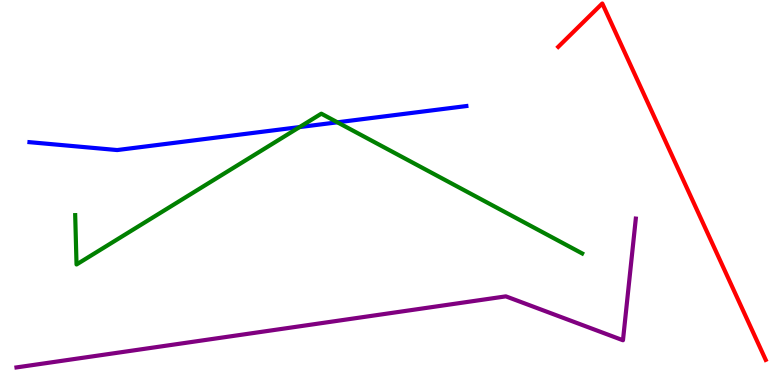[{'lines': ['blue', 'red'], 'intersections': []}, {'lines': ['green', 'red'], 'intersections': []}, {'lines': ['purple', 'red'], 'intersections': []}, {'lines': ['blue', 'green'], 'intersections': [{'x': 3.87, 'y': 6.7}, {'x': 4.35, 'y': 6.82}]}, {'lines': ['blue', 'purple'], 'intersections': []}, {'lines': ['green', 'purple'], 'intersections': []}]